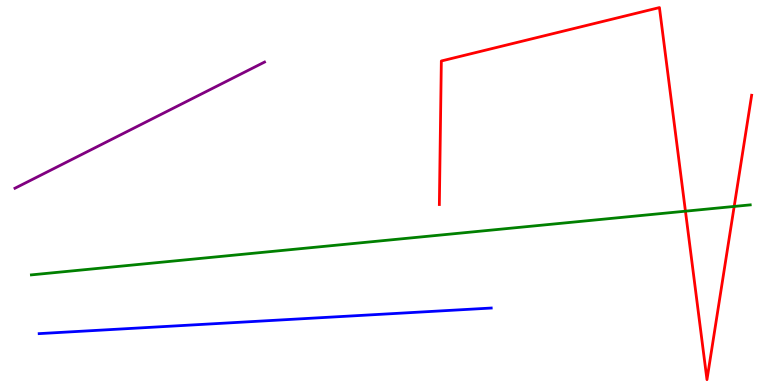[{'lines': ['blue', 'red'], 'intersections': []}, {'lines': ['green', 'red'], 'intersections': [{'x': 8.84, 'y': 4.51}, {'x': 9.47, 'y': 4.64}]}, {'lines': ['purple', 'red'], 'intersections': []}, {'lines': ['blue', 'green'], 'intersections': []}, {'lines': ['blue', 'purple'], 'intersections': []}, {'lines': ['green', 'purple'], 'intersections': []}]